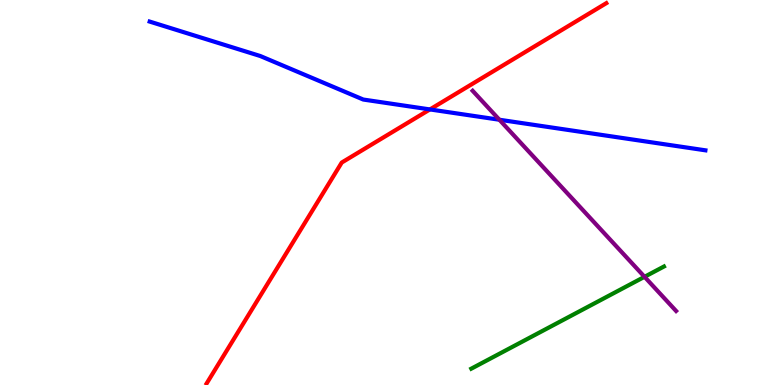[{'lines': ['blue', 'red'], 'intersections': [{'x': 5.55, 'y': 7.16}]}, {'lines': ['green', 'red'], 'intersections': []}, {'lines': ['purple', 'red'], 'intersections': []}, {'lines': ['blue', 'green'], 'intersections': []}, {'lines': ['blue', 'purple'], 'intersections': [{'x': 6.44, 'y': 6.89}]}, {'lines': ['green', 'purple'], 'intersections': [{'x': 8.32, 'y': 2.81}]}]